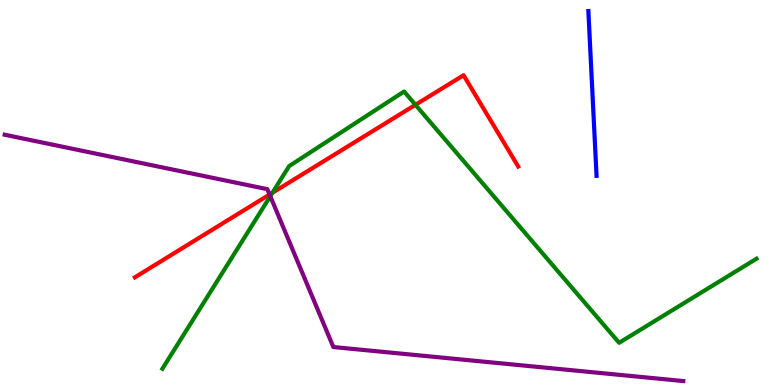[{'lines': ['blue', 'red'], 'intersections': []}, {'lines': ['green', 'red'], 'intersections': [{'x': 3.52, 'y': 4.99}, {'x': 5.36, 'y': 7.28}]}, {'lines': ['purple', 'red'], 'intersections': [{'x': 3.48, 'y': 4.95}]}, {'lines': ['blue', 'green'], 'intersections': []}, {'lines': ['blue', 'purple'], 'intersections': []}, {'lines': ['green', 'purple'], 'intersections': [{'x': 3.49, 'y': 4.9}]}]